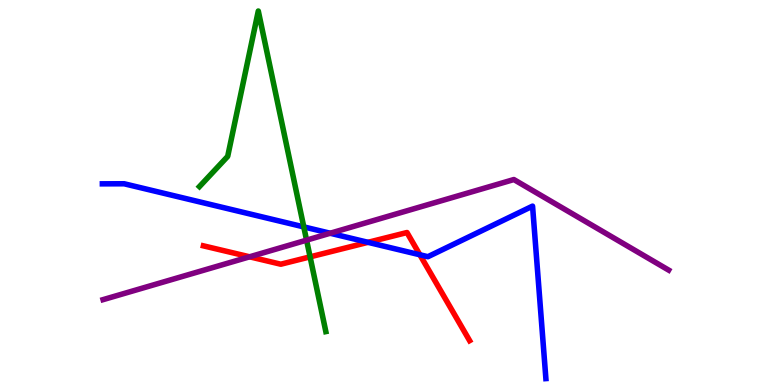[{'lines': ['blue', 'red'], 'intersections': [{'x': 4.75, 'y': 3.71}, {'x': 5.42, 'y': 3.38}]}, {'lines': ['green', 'red'], 'intersections': [{'x': 4.0, 'y': 3.33}]}, {'lines': ['purple', 'red'], 'intersections': [{'x': 3.22, 'y': 3.33}]}, {'lines': ['blue', 'green'], 'intersections': [{'x': 3.92, 'y': 4.11}]}, {'lines': ['blue', 'purple'], 'intersections': [{'x': 4.26, 'y': 3.94}]}, {'lines': ['green', 'purple'], 'intersections': [{'x': 3.96, 'y': 3.76}]}]